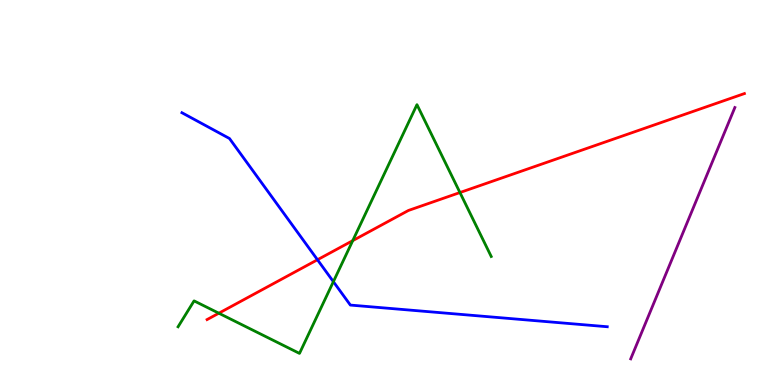[{'lines': ['blue', 'red'], 'intersections': [{'x': 4.1, 'y': 3.25}]}, {'lines': ['green', 'red'], 'intersections': [{'x': 2.82, 'y': 1.86}, {'x': 4.55, 'y': 3.75}, {'x': 5.93, 'y': 5.0}]}, {'lines': ['purple', 'red'], 'intersections': []}, {'lines': ['blue', 'green'], 'intersections': [{'x': 4.3, 'y': 2.68}]}, {'lines': ['blue', 'purple'], 'intersections': []}, {'lines': ['green', 'purple'], 'intersections': []}]